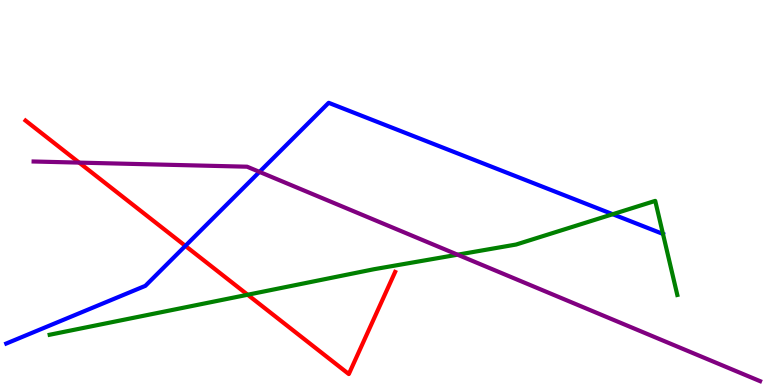[{'lines': ['blue', 'red'], 'intersections': [{'x': 2.39, 'y': 3.61}]}, {'lines': ['green', 'red'], 'intersections': [{'x': 3.2, 'y': 2.34}]}, {'lines': ['purple', 'red'], 'intersections': [{'x': 1.02, 'y': 5.78}]}, {'lines': ['blue', 'green'], 'intersections': [{'x': 7.91, 'y': 4.44}, {'x': 8.55, 'y': 3.92}]}, {'lines': ['blue', 'purple'], 'intersections': [{'x': 3.35, 'y': 5.54}]}, {'lines': ['green', 'purple'], 'intersections': [{'x': 5.9, 'y': 3.38}]}]